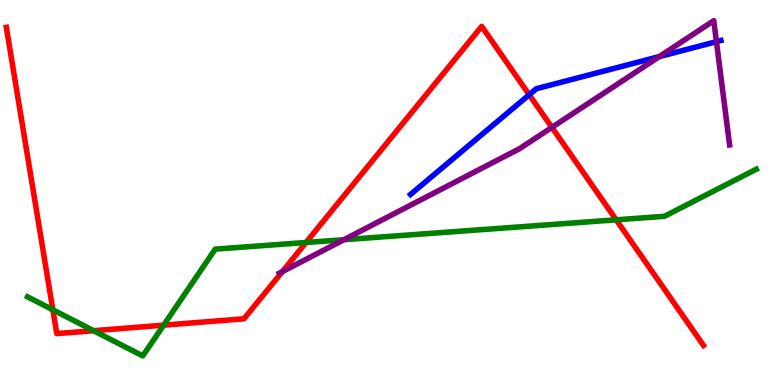[{'lines': ['blue', 'red'], 'intersections': [{'x': 6.83, 'y': 7.54}]}, {'lines': ['green', 'red'], 'intersections': [{'x': 0.682, 'y': 1.95}, {'x': 1.21, 'y': 1.41}, {'x': 2.11, 'y': 1.55}, {'x': 3.95, 'y': 3.7}, {'x': 7.95, 'y': 4.29}]}, {'lines': ['purple', 'red'], 'intersections': [{'x': 3.64, 'y': 2.94}, {'x': 7.12, 'y': 6.69}]}, {'lines': ['blue', 'green'], 'intersections': []}, {'lines': ['blue', 'purple'], 'intersections': [{'x': 8.51, 'y': 8.53}, {'x': 9.24, 'y': 8.92}]}, {'lines': ['green', 'purple'], 'intersections': [{'x': 4.44, 'y': 3.77}]}]